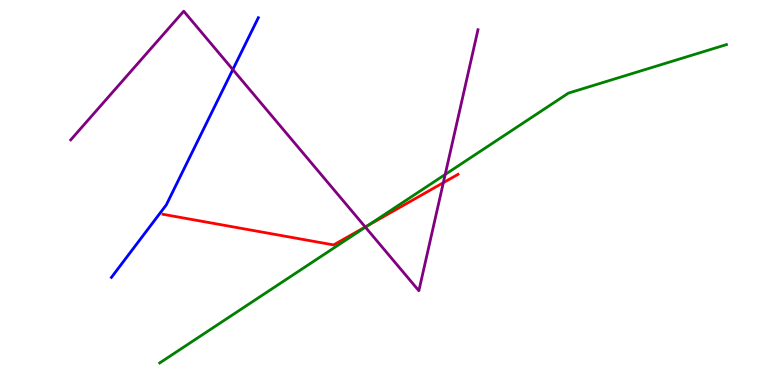[{'lines': ['blue', 'red'], 'intersections': []}, {'lines': ['green', 'red'], 'intersections': [{'x': 4.75, 'y': 4.15}]}, {'lines': ['purple', 'red'], 'intersections': [{'x': 4.71, 'y': 4.1}, {'x': 5.72, 'y': 5.25}]}, {'lines': ['blue', 'green'], 'intersections': []}, {'lines': ['blue', 'purple'], 'intersections': [{'x': 3.0, 'y': 8.19}]}, {'lines': ['green', 'purple'], 'intersections': [{'x': 4.71, 'y': 4.1}, {'x': 5.74, 'y': 5.47}]}]